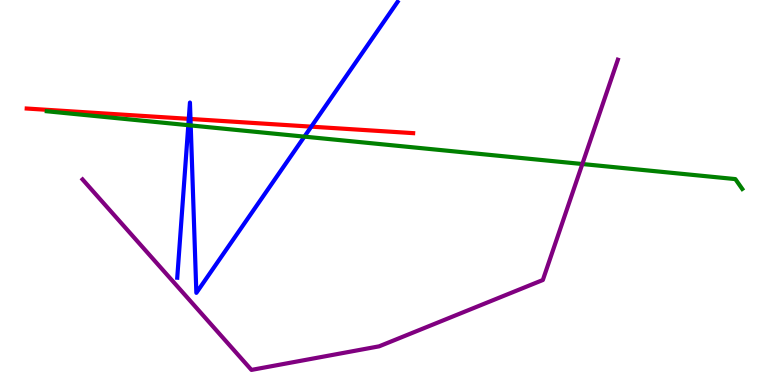[{'lines': ['blue', 'red'], 'intersections': [{'x': 2.44, 'y': 6.91}, {'x': 2.46, 'y': 6.91}, {'x': 4.02, 'y': 6.71}]}, {'lines': ['green', 'red'], 'intersections': []}, {'lines': ['purple', 'red'], 'intersections': []}, {'lines': ['blue', 'green'], 'intersections': [{'x': 2.43, 'y': 6.75}, {'x': 2.46, 'y': 6.74}, {'x': 3.93, 'y': 6.45}]}, {'lines': ['blue', 'purple'], 'intersections': []}, {'lines': ['green', 'purple'], 'intersections': [{'x': 7.51, 'y': 5.74}]}]